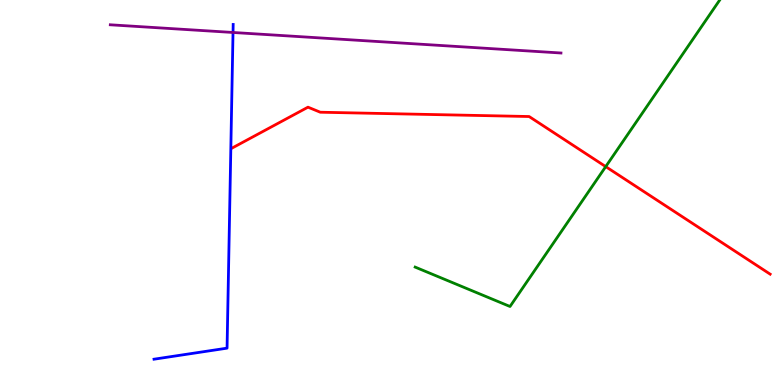[{'lines': ['blue', 'red'], 'intersections': []}, {'lines': ['green', 'red'], 'intersections': [{'x': 7.82, 'y': 5.67}]}, {'lines': ['purple', 'red'], 'intersections': []}, {'lines': ['blue', 'green'], 'intersections': []}, {'lines': ['blue', 'purple'], 'intersections': [{'x': 3.01, 'y': 9.16}]}, {'lines': ['green', 'purple'], 'intersections': []}]